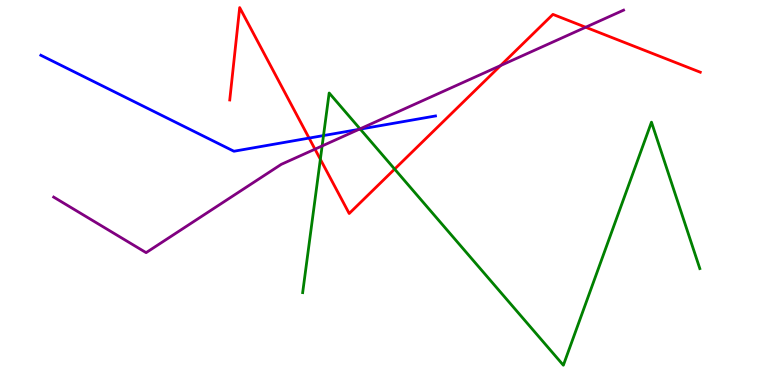[{'lines': ['blue', 'red'], 'intersections': [{'x': 3.99, 'y': 6.41}]}, {'lines': ['green', 'red'], 'intersections': [{'x': 4.13, 'y': 5.86}, {'x': 5.09, 'y': 5.61}]}, {'lines': ['purple', 'red'], 'intersections': [{'x': 4.06, 'y': 6.13}, {'x': 6.46, 'y': 8.3}, {'x': 7.56, 'y': 9.29}]}, {'lines': ['blue', 'green'], 'intersections': [{'x': 4.17, 'y': 6.48}, {'x': 4.65, 'y': 6.65}]}, {'lines': ['blue', 'purple'], 'intersections': [{'x': 4.63, 'y': 6.64}]}, {'lines': ['green', 'purple'], 'intersections': [{'x': 4.16, 'y': 6.21}, {'x': 4.65, 'y': 6.65}]}]